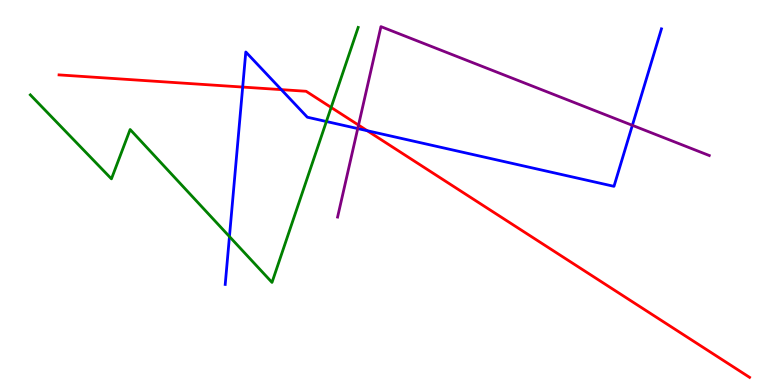[{'lines': ['blue', 'red'], 'intersections': [{'x': 3.13, 'y': 7.74}, {'x': 3.63, 'y': 7.67}, {'x': 4.74, 'y': 6.6}]}, {'lines': ['green', 'red'], 'intersections': [{'x': 4.27, 'y': 7.21}]}, {'lines': ['purple', 'red'], 'intersections': [{'x': 4.63, 'y': 6.75}]}, {'lines': ['blue', 'green'], 'intersections': [{'x': 2.96, 'y': 3.86}, {'x': 4.21, 'y': 6.84}]}, {'lines': ['blue', 'purple'], 'intersections': [{'x': 4.62, 'y': 6.66}, {'x': 8.16, 'y': 6.74}]}, {'lines': ['green', 'purple'], 'intersections': []}]